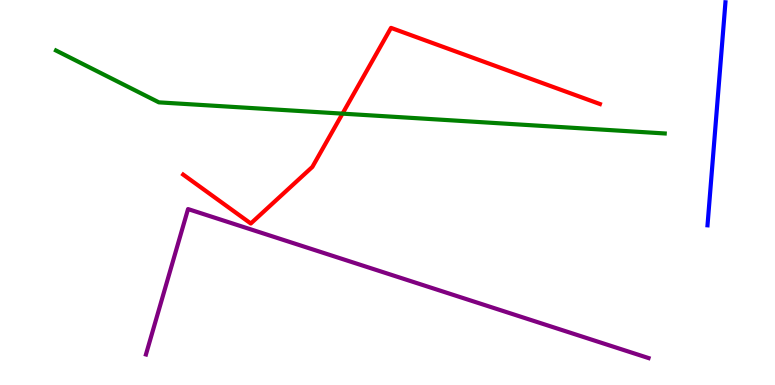[{'lines': ['blue', 'red'], 'intersections': []}, {'lines': ['green', 'red'], 'intersections': [{'x': 4.42, 'y': 7.05}]}, {'lines': ['purple', 'red'], 'intersections': []}, {'lines': ['blue', 'green'], 'intersections': []}, {'lines': ['blue', 'purple'], 'intersections': []}, {'lines': ['green', 'purple'], 'intersections': []}]